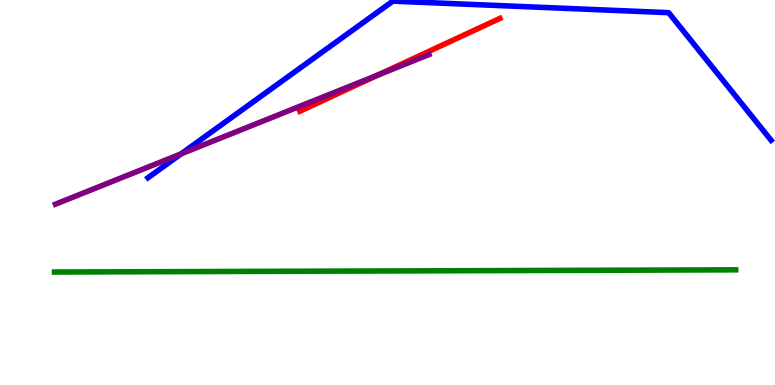[{'lines': ['blue', 'red'], 'intersections': []}, {'lines': ['green', 'red'], 'intersections': []}, {'lines': ['purple', 'red'], 'intersections': [{'x': 4.88, 'y': 8.05}]}, {'lines': ['blue', 'green'], 'intersections': []}, {'lines': ['blue', 'purple'], 'intersections': [{'x': 2.34, 'y': 6.0}]}, {'lines': ['green', 'purple'], 'intersections': []}]